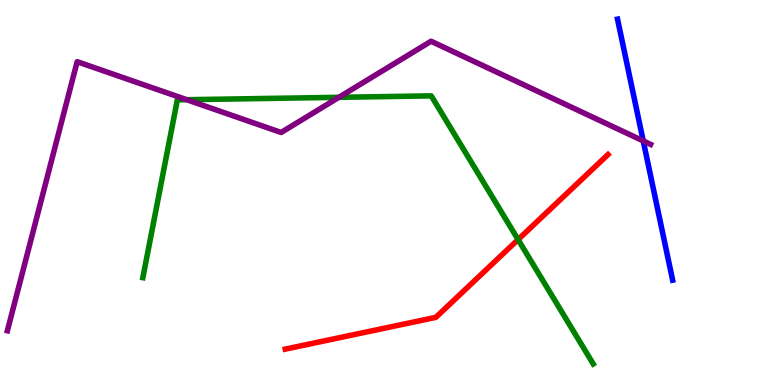[{'lines': ['blue', 'red'], 'intersections': []}, {'lines': ['green', 'red'], 'intersections': [{'x': 6.68, 'y': 3.78}]}, {'lines': ['purple', 'red'], 'intersections': []}, {'lines': ['blue', 'green'], 'intersections': []}, {'lines': ['blue', 'purple'], 'intersections': [{'x': 8.3, 'y': 6.34}]}, {'lines': ['green', 'purple'], 'intersections': [{'x': 2.41, 'y': 7.41}, {'x': 4.37, 'y': 7.47}]}]